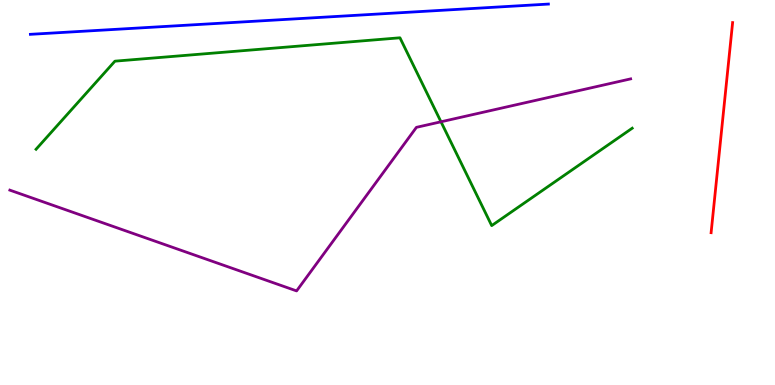[{'lines': ['blue', 'red'], 'intersections': []}, {'lines': ['green', 'red'], 'intersections': []}, {'lines': ['purple', 'red'], 'intersections': []}, {'lines': ['blue', 'green'], 'intersections': []}, {'lines': ['blue', 'purple'], 'intersections': []}, {'lines': ['green', 'purple'], 'intersections': [{'x': 5.69, 'y': 6.84}]}]